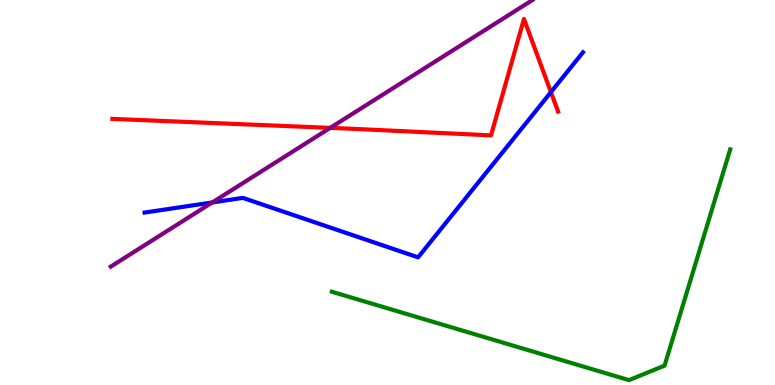[{'lines': ['blue', 'red'], 'intersections': [{'x': 7.11, 'y': 7.61}]}, {'lines': ['green', 'red'], 'intersections': []}, {'lines': ['purple', 'red'], 'intersections': [{'x': 4.26, 'y': 6.68}]}, {'lines': ['blue', 'green'], 'intersections': []}, {'lines': ['blue', 'purple'], 'intersections': [{'x': 2.74, 'y': 4.74}]}, {'lines': ['green', 'purple'], 'intersections': []}]